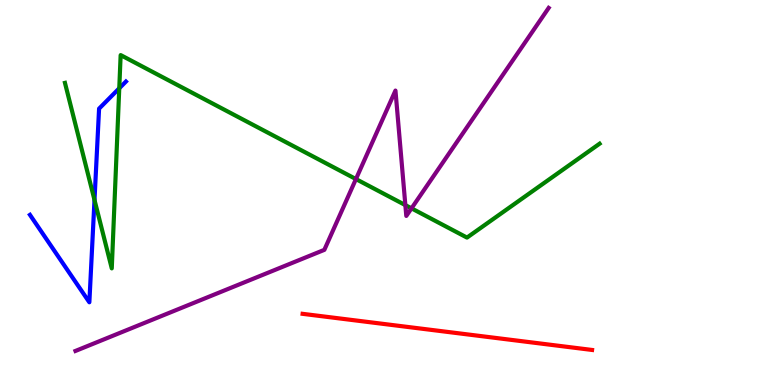[{'lines': ['blue', 'red'], 'intersections': []}, {'lines': ['green', 'red'], 'intersections': []}, {'lines': ['purple', 'red'], 'intersections': []}, {'lines': ['blue', 'green'], 'intersections': [{'x': 1.22, 'y': 4.81}, {'x': 1.54, 'y': 7.71}]}, {'lines': ['blue', 'purple'], 'intersections': []}, {'lines': ['green', 'purple'], 'intersections': [{'x': 4.59, 'y': 5.35}, {'x': 5.23, 'y': 4.67}, {'x': 5.31, 'y': 4.59}]}]